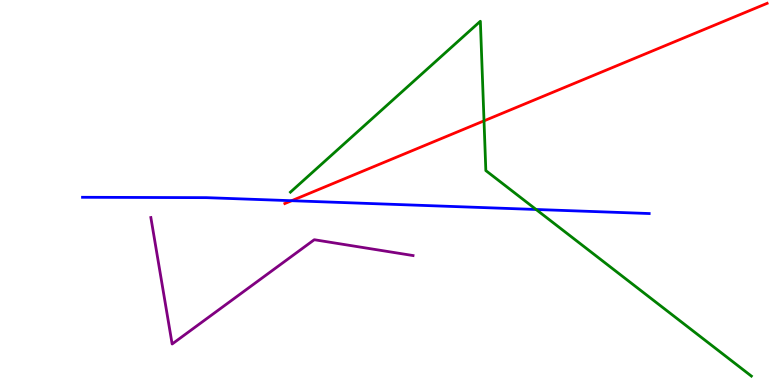[{'lines': ['blue', 'red'], 'intersections': [{'x': 3.76, 'y': 4.79}]}, {'lines': ['green', 'red'], 'intersections': [{'x': 6.25, 'y': 6.86}]}, {'lines': ['purple', 'red'], 'intersections': []}, {'lines': ['blue', 'green'], 'intersections': [{'x': 6.92, 'y': 4.56}]}, {'lines': ['blue', 'purple'], 'intersections': []}, {'lines': ['green', 'purple'], 'intersections': []}]